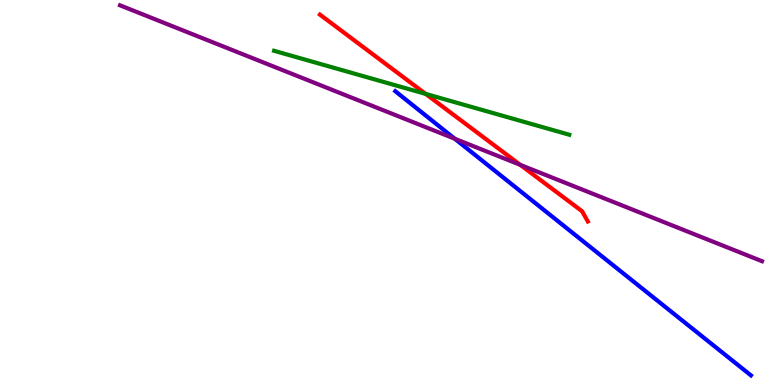[{'lines': ['blue', 'red'], 'intersections': []}, {'lines': ['green', 'red'], 'intersections': [{'x': 5.49, 'y': 7.56}]}, {'lines': ['purple', 'red'], 'intersections': [{'x': 6.71, 'y': 5.72}]}, {'lines': ['blue', 'green'], 'intersections': []}, {'lines': ['blue', 'purple'], 'intersections': [{'x': 5.87, 'y': 6.4}]}, {'lines': ['green', 'purple'], 'intersections': []}]